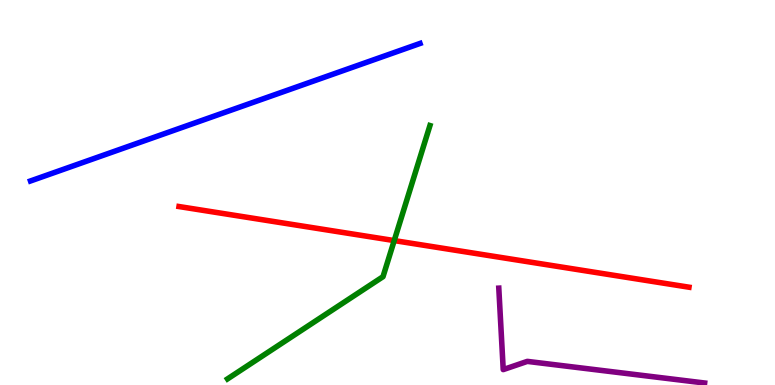[{'lines': ['blue', 'red'], 'intersections': []}, {'lines': ['green', 'red'], 'intersections': [{'x': 5.09, 'y': 3.75}]}, {'lines': ['purple', 'red'], 'intersections': []}, {'lines': ['blue', 'green'], 'intersections': []}, {'lines': ['blue', 'purple'], 'intersections': []}, {'lines': ['green', 'purple'], 'intersections': []}]